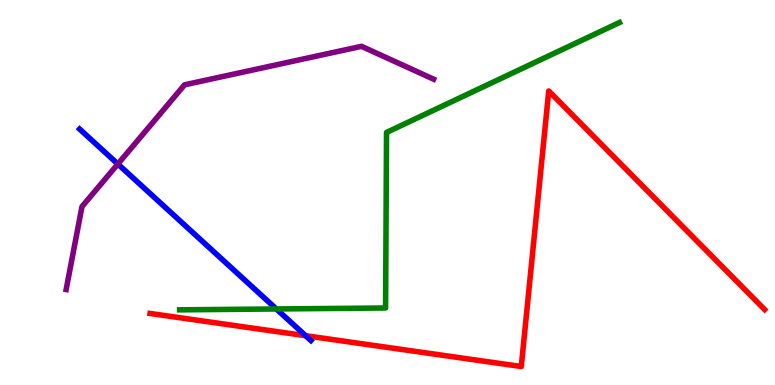[{'lines': ['blue', 'red'], 'intersections': [{'x': 3.94, 'y': 1.28}]}, {'lines': ['green', 'red'], 'intersections': []}, {'lines': ['purple', 'red'], 'intersections': []}, {'lines': ['blue', 'green'], 'intersections': [{'x': 3.57, 'y': 1.97}]}, {'lines': ['blue', 'purple'], 'intersections': [{'x': 1.52, 'y': 5.74}]}, {'lines': ['green', 'purple'], 'intersections': []}]